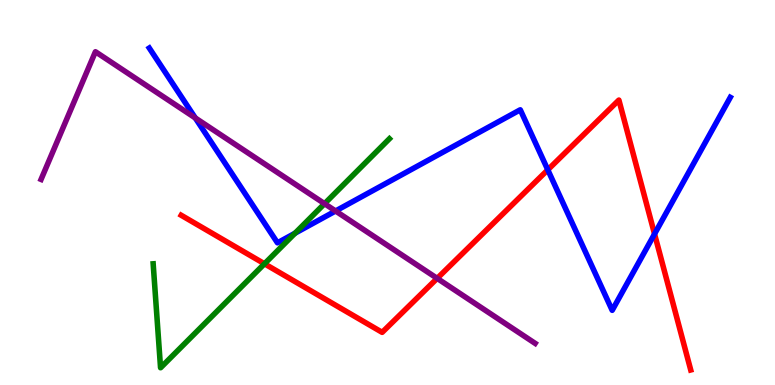[{'lines': ['blue', 'red'], 'intersections': [{'x': 7.07, 'y': 5.59}, {'x': 8.45, 'y': 3.92}]}, {'lines': ['green', 'red'], 'intersections': [{'x': 3.41, 'y': 3.15}]}, {'lines': ['purple', 'red'], 'intersections': [{'x': 5.64, 'y': 2.77}]}, {'lines': ['blue', 'green'], 'intersections': [{'x': 3.81, 'y': 3.94}]}, {'lines': ['blue', 'purple'], 'intersections': [{'x': 2.52, 'y': 6.94}, {'x': 4.33, 'y': 4.52}]}, {'lines': ['green', 'purple'], 'intersections': [{'x': 4.19, 'y': 4.71}]}]